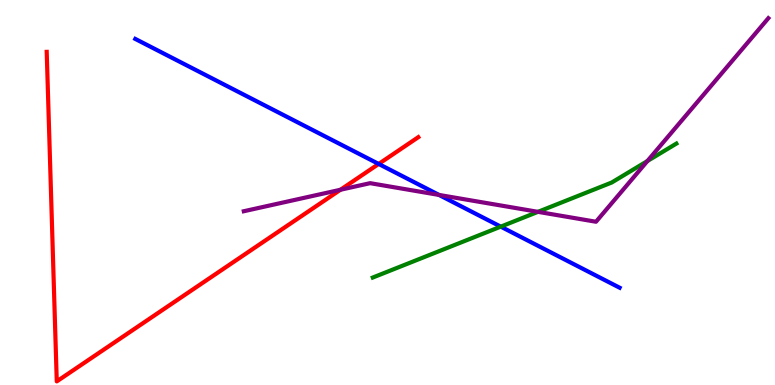[{'lines': ['blue', 'red'], 'intersections': [{'x': 4.89, 'y': 5.74}]}, {'lines': ['green', 'red'], 'intersections': []}, {'lines': ['purple', 'red'], 'intersections': [{'x': 4.39, 'y': 5.07}]}, {'lines': ['blue', 'green'], 'intersections': [{'x': 6.46, 'y': 4.11}]}, {'lines': ['blue', 'purple'], 'intersections': [{'x': 5.66, 'y': 4.94}]}, {'lines': ['green', 'purple'], 'intersections': [{'x': 6.94, 'y': 4.5}, {'x': 8.35, 'y': 5.82}]}]